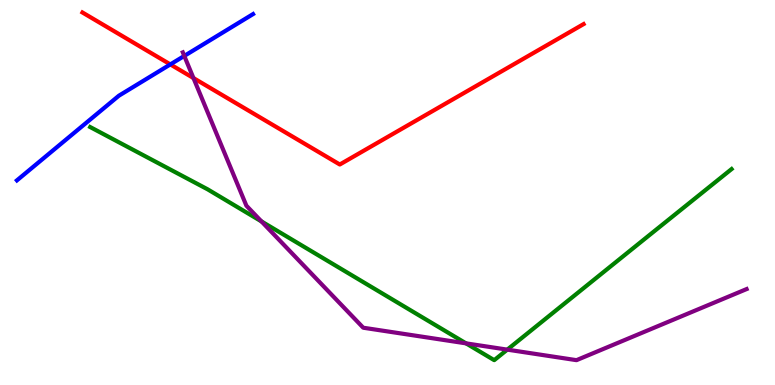[{'lines': ['blue', 'red'], 'intersections': [{'x': 2.2, 'y': 8.33}]}, {'lines': ['green', 'red'], 'intersections': []}, {'lines': ['purple', 'red'], 'intersections': [{'x': 2.5, 'y': 7.97}]}, {'lines': ['blue', 'green'], 'intersections': []}, {'lines': ['blue', 'purple'], 'intersections': [{'x': 2.38, 'y': 8.55}]}, {'lines': ['green', 'purple'], 'intersections': [{'x': 3.37, 'y': 4.25}, {'x': 6.01, 'y': 1.08}, {'x': 6.55, 'y': 0.919}]}]